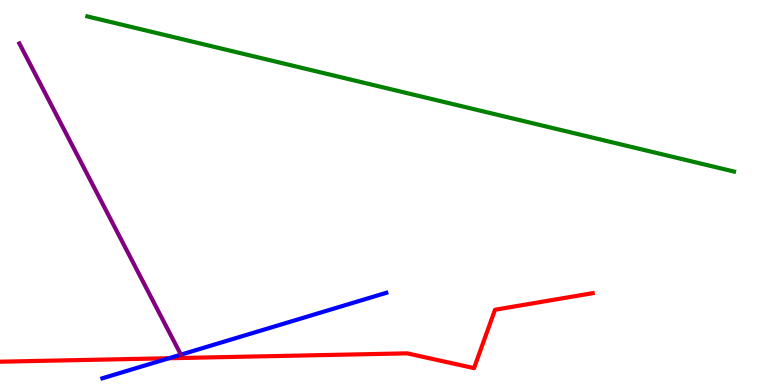[{'lines': ['blue', 'red'], 'intersections': [{'x': 2.18, 'y': 0.695}]}, {'lines': ['green', 'red'], 'intersections': []}, {'lines': ['purple', 'red'], 'intersections': []}, {'lines': ['blue', 'green'], 'intersections': []}, {'lines': ['blue', 'purple'], 'intersections': [{'x': 2.33, 'y': 0.788}]}, {'lines': ['green', 'purple'], 'intersections': []}]